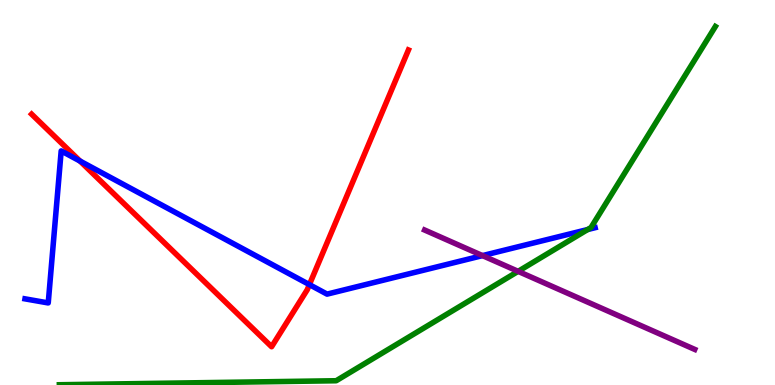[{'lines': ['blue', 'red'], 'intersections': [{'x': 1.03, 'y': 5.82}, {'x': 3.99, 'y': 2.61}]}, {'lines': ['green', 'red'], 'intersections': []}, {'lines': ['purple', 'red'], 'intersections': []}, {'lines': ['blue', 'green'], 'intersections': [{'x': 7.58, 'y': 4.04}]}, {'lines': ['blue', 'purple'], 'intersections': [{'x': 6.23, 'y': 3.36}]}, {'lines': ['green', 'purple'], 'intersections': [{'x': 6.69, 'y': 2.95}]}]